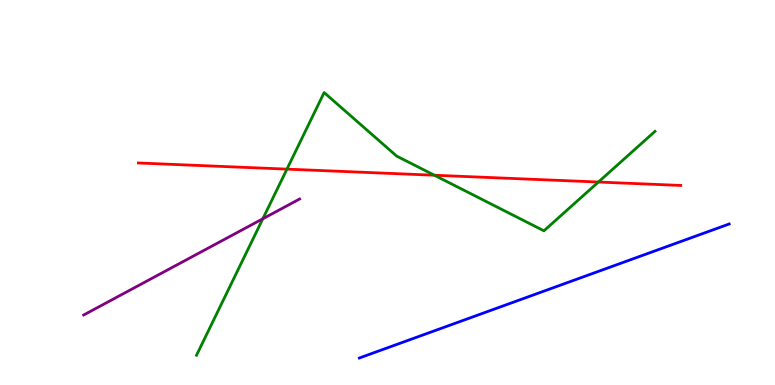[{'lines': ['blue', 'red'], 'intersections': []}, {'lines': ['green', 'red'], 'intersections': [{'x': 3.7, 'y': 5.61}, {'x': 5.61, 'y': 5.45}, {'x': 7.72, 'y': 5.27}]}, {'lines': ['purple', 'red'], 'intersections': []}, {'lines': ['blue', 'green'], 'intersections': []}, {'lines': ['blue', 'purple'], 'intersections': []}, {'lines': ['green', 'purple'], 'intersections': [{'x': 3.39, 'y': 4.32}]}]